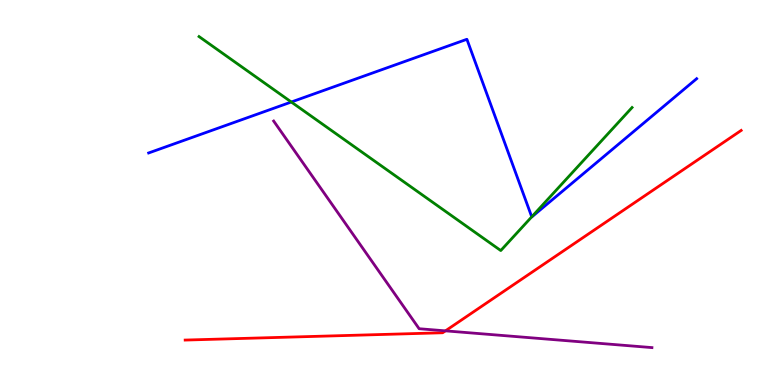[{'lines': ['blue', 'red'], 'intersections': []}, {'lines': ['green', 'red'], 'intersections': []}, {'lines': ['purple', 'red'], 'intersections': [{'x': 5.75, 'y': 1.41}]}, {'lines': ['blue', 'green'], 'intersections': [{'x': 3.76, 'y': 7.35}, {'x': 6.86, 'y': 4.37}]}, {'lines': ['blue', 'purple'], 'intersections': []}, {'lines': ['green', 'purple'], 'intersections': []}]